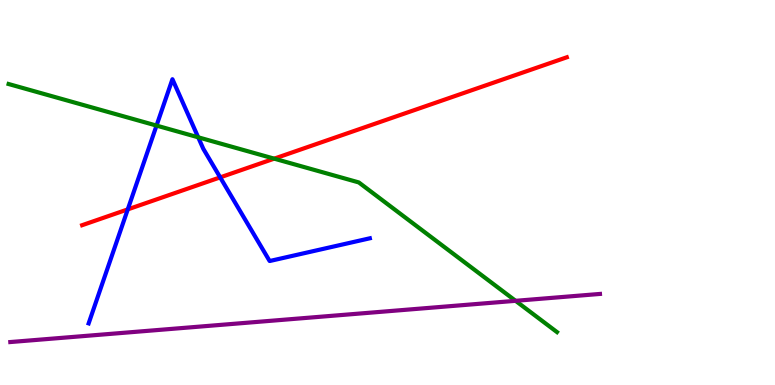[{'lines': ['blue', 'red'], 'intersections': [{'x': 1.65, 'y': 4.56}, {'x': 2.84, 'y': 5.39}]}, {'lines': ['green', 'red'], 'intersections': [{'x': 3.54, 'y': 5.88}]}, {'lines': ['purple', 'red'], 'intersections': []}, {'lines': ['blue', 'green'], 'intersections': [{'x': 2.02, 'y': 6.74}, {'x': 2.56, 'y': 6.43}]}, {'lines': ['blue', 'purple'], 'intersections': []}, {'lines': ['green', 'purple'], 'intersections': [{'x': 6.65, 'y': 2.19}]}]